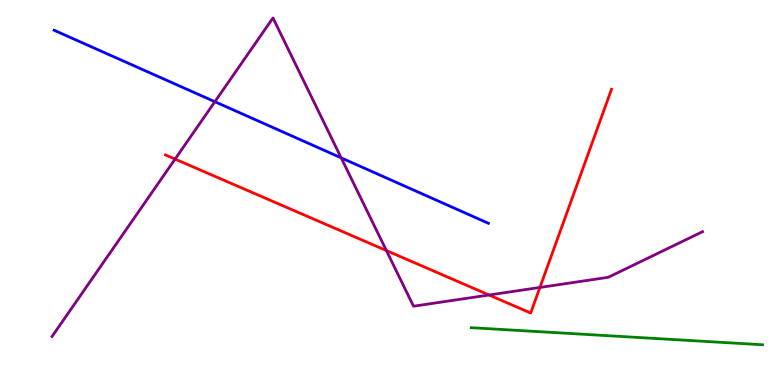[{'lines': ['blue', 'red'], 'intersections': []}, {'lines': ['green', 'red'], 'intersections': []}, {'lines': ['purple', 'red'], 'intersections': [{'x': 2.26, 'y': 5.87}, {'x': 4.99, 'y': 3.49}, {'x': 6.31, 'y': 2.34}, {'x': 6.97, 'y': 2.53}]}, {'lines': ['blue', 'green'], 'intersections': []}, {'lines': ['blue', 'purple'], 'intersections': [{'x': 2.77, 'y': 7.36}, {'x': 4.4, 'y': 5.9}]}, {'lines': ['green', 'purple'], 'intersections': []}]